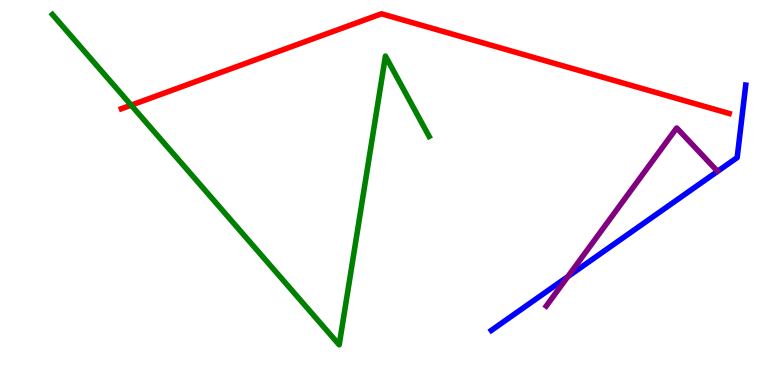[{'lines': ['blue', 'red'], 'intersections': []}, {'lines': ['green', 'red'], 'intersections': [{'x': 1.69, 'y': 7.27}]}, {'lines': ['purple', 'red'], 'intersections': []}, {'lines': ['blue', 'green'], 'intersections': []}, {'lines': ['blue', 'purple'], 'intersections': [{'x': 7.33, 'y': 2.81}]}, {'lines': ['green', 'purple'], 'intersections': []}]